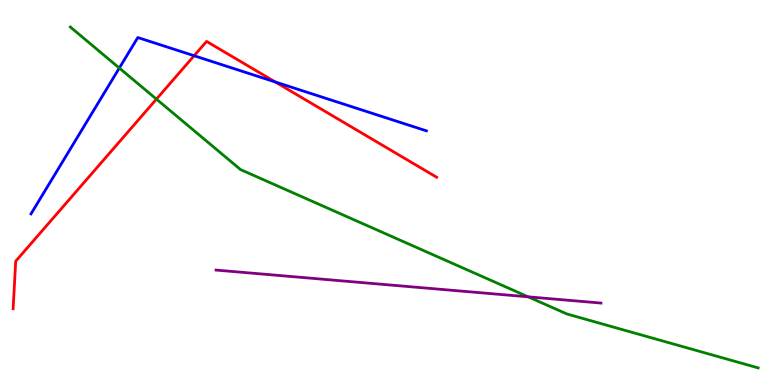[{'lines': ['blue', 'red'], 'intersections': [{'x': 2.5, 'y': 8.55}, {'x': 3.55, 'y': 7.87}]}, {'lines': ['green', 'red'], 'intersections': [{'x': 2.02, 'y': 7.43}]}, {'lines': ['purple', 'red'], 'intersections': []}, {'lines': ['blue', 'green'], 'intersections': [{'x': 1.54, 'y': 8.23}]}, {'lines': ['blue', 'purple'], 'intersections': []}, {'lines': ['green', 'purple'], 'intersections': [{'x': 6.82, 'y': 2.29}]}]